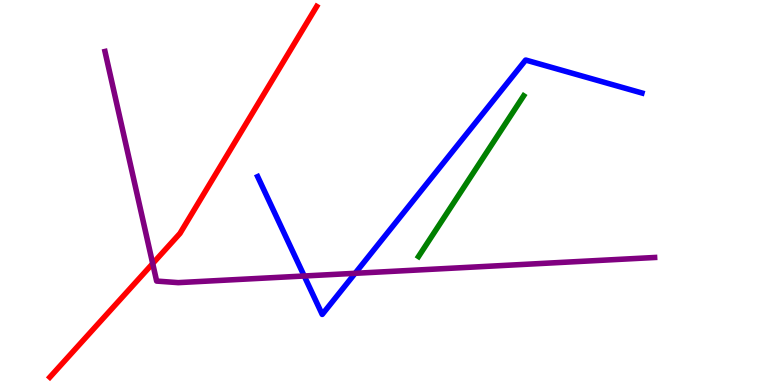[{'lines': ['blue', 'red'], 'intersections': []}, {'lines': ['green', 'red'], 'intersections': []}, {'lines': ['purple', 'red'], 'intersections': [{'x': 1.97, 'y': 3.15}]}, {'lines': ['blue', 'green'], 'intersections': []}, {'lines': ['blue', 'purple'], 'intersections': [{'x': 3.93, 'y': 2.83}, {'x': 4.58, 'y': 2.9}]}, {'lines': ['green', 'purple'], 'intersections': []}]